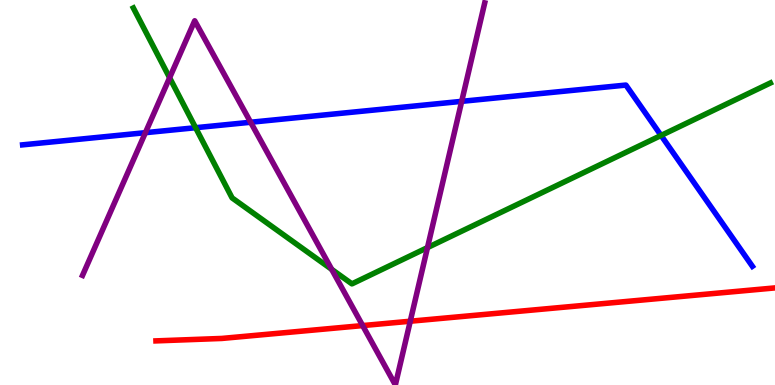[{'lines': ['blue', 'red'], 'intersections': []}, {'lines': ['green', 'red'], 'intersections': []}, {'lines': ['purple', 'red'], 'intersections': [{'x': 4.68, 'y': 1.54}, {'x': 5.29, 'y': 1.66}]}, {'lines': ['blue', 'green'], 'intersections': [{'x': 2.52, 'y': 6.68}, {'x': 8.53, 'y': 6.48}]}, {'lines': ['blue', 'purple'], 'intersections': [{'x': 1.88, 'y': 6.55}, {'x': 3.23, 'y': 6.82}, {'x': 5.96, 'y': 7.37}]}, {'lines': ['green', 'purple'], 'intersections': [{'x': 2.19, 'y': 7.98}, {'x': 4.28, 'y': 3.0}, {'x': 5.52, 'y': 3.57}]}]